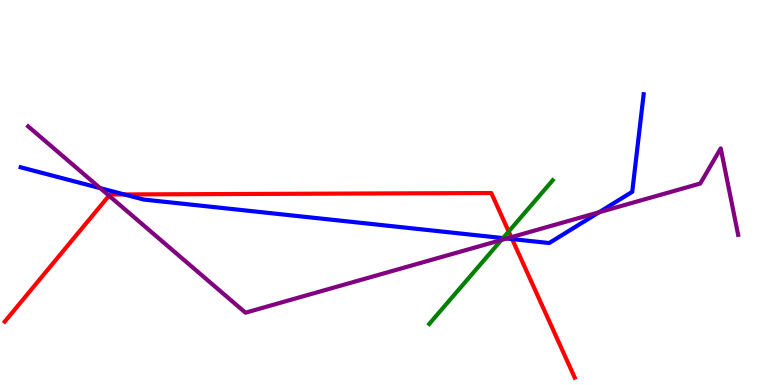[{'lines': ['blue', 'red'], 'intersections': [{'x': 1.6, 'y': 4.95}, {'x': 6.61, 'y': 3.79}]}, {'lines': ['green', 'red'], 'intersections': [{'x': 6.56, 'y': 3.99}]}, {'lines': ['purple', 'red'], 'intersections': [{'x': 1.41, 'y': 4.92}, {'x': 6.6, 'y': 3.84}]}, {'lines': ['blue', 'green'], 'intersections': [{'x': 6.49, 'y': 3.82}]}, {'lines': ['blue', 'purple'], 'intersections': [{'x': 1.29, 'y': 5.11}, {'x': 6.54, 'y': 3.81}, {'x': 7.73, 'y': 4.49}]}, {'lines': ['green', 'purple'], 'intersections': [{'x': 6.47, 'y': 3.77}]}]